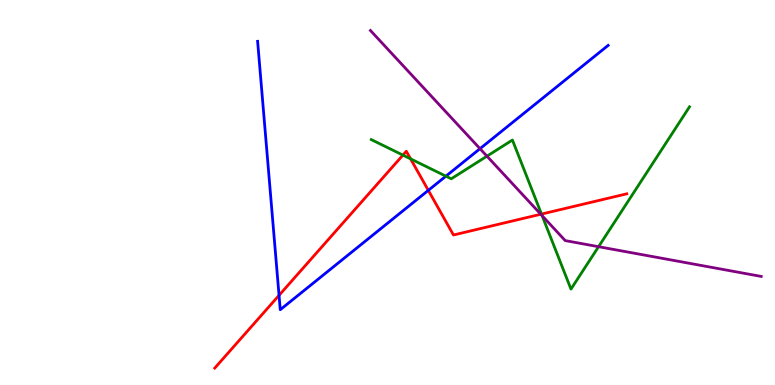[{'lines': ['blue', 'red'], 'intersections': [{'x': 3.6, 'y': 2.33}, {'x': 5.53, 'y': 5.06}]}, {'lines': ['green', 'red'], 'intersections': [{'x': 5.2, 'y': 5.97}, {'x': 5.3, 'y': 5.87}, {'x': 6.99, 'y': 4.44}]}, {'lines': ['purple', 'red'], 'intersections': [{'x': 6.98, 'y': 4.44}]}, {'lines': ['blue', 'green'], 'intersections': [{'x': 5.75, 'y': 5.42}]}, {'lines': ['blue', 'purple'], 'intersections': [{'x': 6.19, 'y': 6.14}]}, {'lines': ['green', 'purple'], 'intersections': [{'x': 6.28, 'y': 5.94}, {'x': 7.0, 'y': 4.4}, {'x': 7.72, 'y': 3.59}]}]